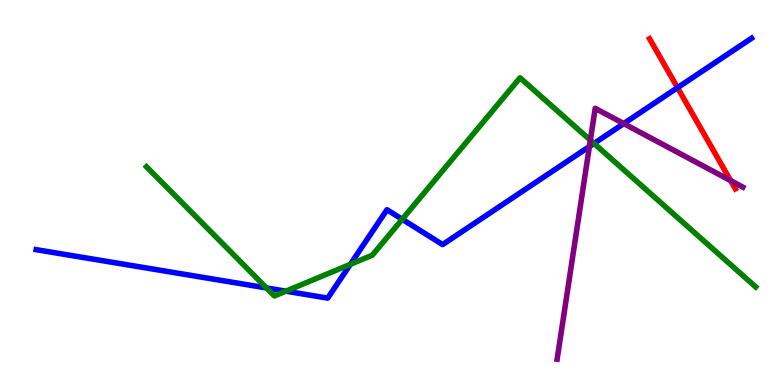[{'lines': ['blue', 'red'], 'intersections': [{'x': 8.74, 'y': 7.72}]}, {'lines': ['green', 'red'], 'intersections': []}, {'lines': ['purple', 'red'], 'intersections': [{'x': 9.43, 'y': 5.31}]}, {'lines': ['blue', 'green'], 'intersections': [{'x': 3.44, 'y': 2.52}, {'x': 3.69, 'y': 2.44}, {'x': 4.52, 'y': 3.13}, {'x': 5.19, 'y': 4.3}, {'x': 7.66, 'y': 6.27}]}, {'lines': ['blue', 'purple'], 'intersections': [{'x': 7.61, 'y': 6.19}, {'x': 8.05, 'y': 6.79}]}, {'lines': ['green', 'purple'], 'intersections': [{'x': 7.62, 'y': 6.36}]}]